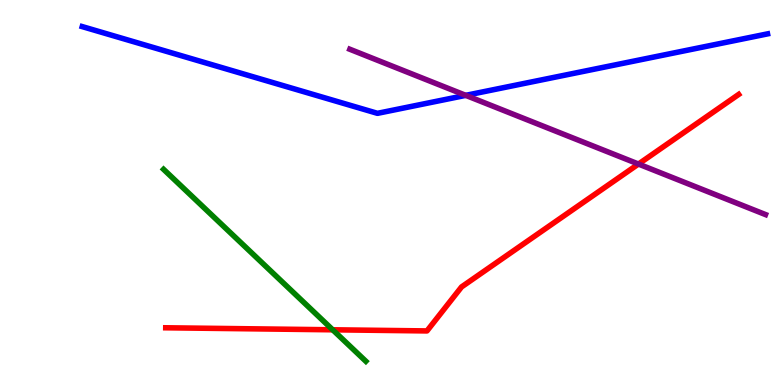[{'lines': ['blue', 'red'], 'intersections': []}, {'lines': ['green', 'red'], 'intersections': [{'x': 4.29, 'y': 1.43}]}, {'lines': ['purple', 'red'], 'intersections': [{'x': 8.24, 'y': 5.74}]}, {'lines': ['blue', 'green'], 'intersections': []}, {'lines': ['blue', 'purple'], 'intersections': [{'x': 6.01, 'y': 7.52}]}, {'lines': ['green', 'purple'], 'intersections': []}]